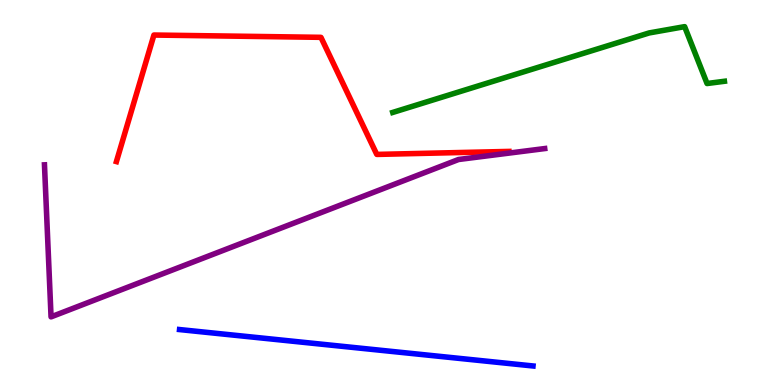[{'lines': ['blue', 'red'], 'intersections': []}, {'lines': ['green', 'red'], 'intersections': []}, {'lines': ['purple', 'red'], 'intersections': []}, {'lines': ['blue', 'green'], 'intersections': []}, {'lines': ['blue', 'purple'], 'intersections': []}, {'lines': ['green', 'purple'], 'intersections': []}]